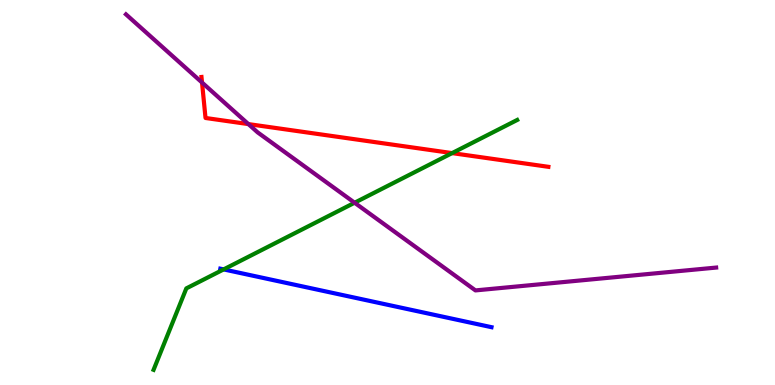[{'lines': ['blue', 'red'], 'intersections': []}, {'lines': ['green', 'red'], 'intersections': [{'x': 5.83, 'y': 6.02}]}, {'lines': ['purple', 'red'], 'intersections': [{'x': 2.61, 'y': 7.86}, {'x': 3.21, 'y': 6.78}]}, {'lines': ['blue', 'green'], 'intersections': [{'x': 2.89, 'y': 3.0}]}, {'lines': ['blue', 'purple'], 'intersections': []}, {'lines': ['green', 'purple'], 'intersections': [{'x': 4.58, 'y': 4.73}]}]